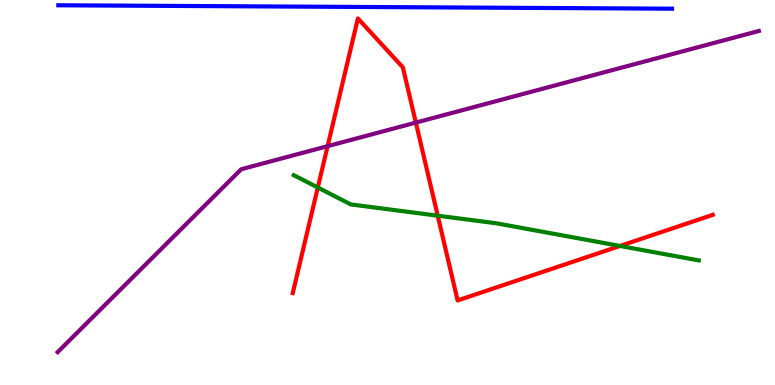[{'lines': ['blue', 'red'], 'intersections': []}, {'lines': ['green', 'red'], 'intersections': [{'x': 4.1, 'y': 5.13}, {'x': 5.65, 'y': 4.4}, {'x': 8.0, 'y': 3.61}]}, {'lines': ['purple', 'red'], 'intersections': [{'x': 4.23, 'y': 6.2}, {'x': 5.37, 'y': 6.82}]}, {'lines': ['blue', 'green'], 'intersections': []}, {'lines': ['blue', 'purple'], 'intersections': []}, {'lines': ['green', 'purple'], 'intersections': []}]